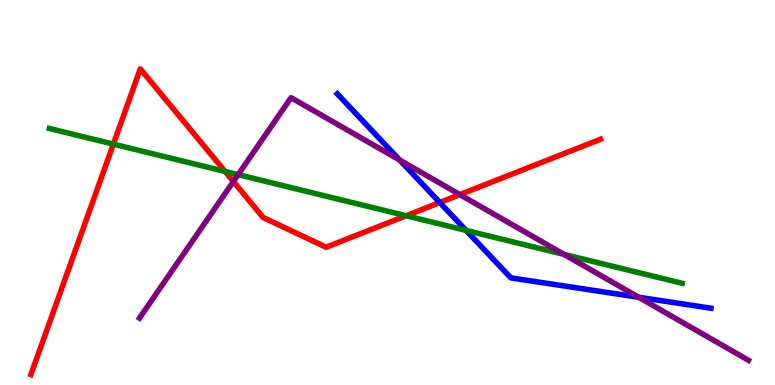[{'lines': ['blue', 'red'], 'intersections': [{'x': 5.67, 'y': 4.74}]}, {'lines': ['green', 'red'], 'intersections': [{'x': 1.46, 'y': 6.26}, {'x': 2.9, 'y': 5.55}, {'x': 5.24, 'y': 4.4}]}, {'lines': ['purple', 'red'], 'intersections': [{'x': 3.01, 'y': 5.29}, {'x': 5.93, 'y': 4.95}]}, {'lines': ['blue', 'green'], 'intersections': [{'x': 6.01, 'y': 4.01}]}, {'lines': ['blue', 'purple'], 'intersections': [{'x': 5.16, 'y': 5.84}, {'x': 8.24, 'y': 2.28}]}, {'lines': ['green', 'purple'], 'intersections': [{'x': 3.07, 'y': 5.46}, {'x': 7.28, 'y': 3.39}]}]